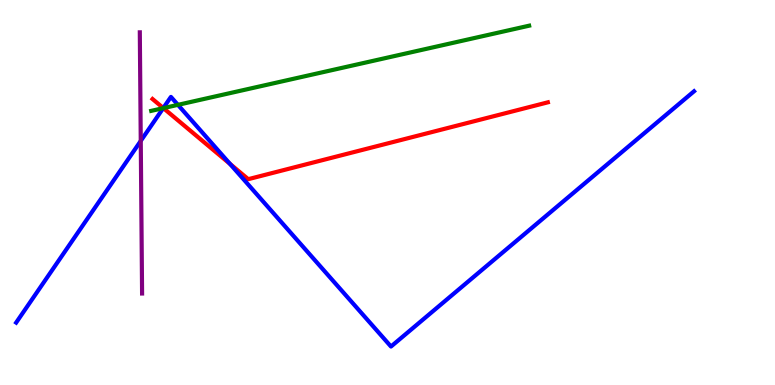[{'lines': ['blue', 'red'], 'intersections': [{'x': 2.11, 'y': 7.19}, {'x': 2.97, 'y': 5.74}]}, {'lines': ['green', 'red'], 'intersections': [{'x': 2.11, 'y': 7.19}]}, {'lines': ['purple', 'red'], 'intersections': []}, {'lines': ['blue', 'green'], 'intersections': [{'x': 2.11, 'y': 7.19}, {'x': 2.3, 'y': 7.28}]}, {'lines': ['blue', 'purple'], 'intersections': [{'x': 1.82, 'y': 6.34}]}, {'lines': ['green', 'purple'], 'intersections': []}]